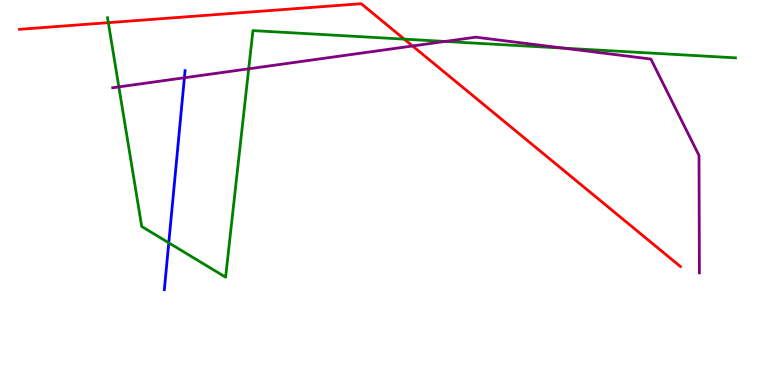[{'lines': ['blue', 'red'], 'intersections': []}, {'lines': ['green', 'red'], 'intersections': [{'x': 1.4, 'y': 9.41}, {'x': 5.22, 'y': 8.98}]}, {'lines': ['purple', 'red'], 'intersections': [{'x': 5.32, 'y': 8.81}]}, {'lines': ['blue', 'green'], 'intersections': [{'x': 2.18, 'y': 3.69}]}, {'lines': ['blue', 'purple'], 'intersections': [{'x': 2.38, 'y': 7.98}]}, {'lines': ['green', 'purple'], 'intersections': [{'x': 1.53, 'y': 7.74}, {'x': 3.21, 'y': 8.21}, {'x': 5.74, 'y': 8.92}, {'x': 7.27, 'y': 8.75}]}]